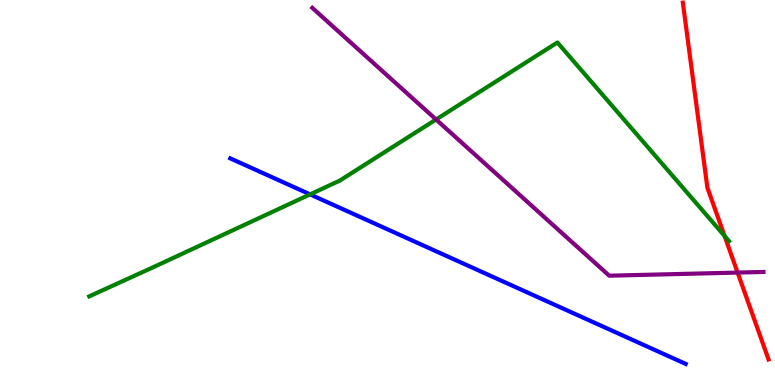[{'lines': ['blue', 'red'], 'intersections': []}, {'lines': ['green', 'red'], 'intersections': [{'x': 9.35, 'y': 3.87}]}, {'lines': ['purple', 'red'], 'intersections': [{'x': 9.52, 'y': 2.92}]}, {'lines': ['blue', 'green'], 'intersections': [{'x': 4.0, 'y': 4.95}]}, {'lines': ['blue', 'purple'], 'intersections': []}, {'lines': ['green', 'purple'], 'intersections': [{'x': 5.63, 'y': 6.9}]}]